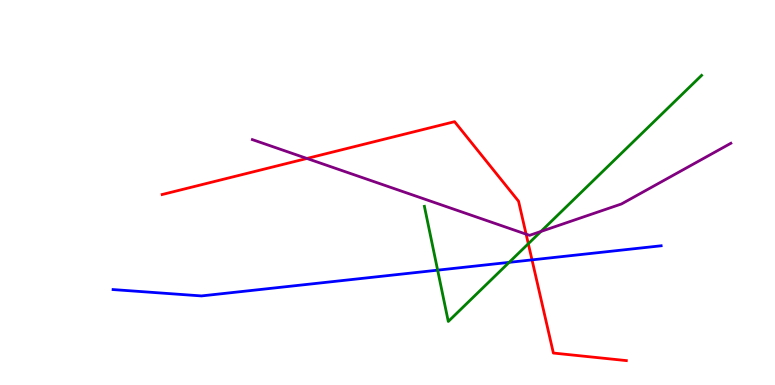[{'lines': ['blue', 'red'], 'intersections': [{'x': 6.86, 'y': 3.25}]}, {'lines': ['green', 'red'], 'intersections': [{'x': 6.82, 'y': 3.67}]}, {'lines': ['purple', 'red'], 'intersections': [{'x': 3.96, 'y': 5.88}, {'x': 6.79, 'y': 3.92}]}, {'lines': ['blue', 'green'], 'intersections': [{'x': 5.65, 'y': 2.98}, {'x': 6.57, 'y': 3.19}]}, {'lines': ['blue', 'purple'], 'intersections': []}, {'lines': ['green', 'purple'], 'intersections': [{'x': 6.98, 'y': 3.99}]}]